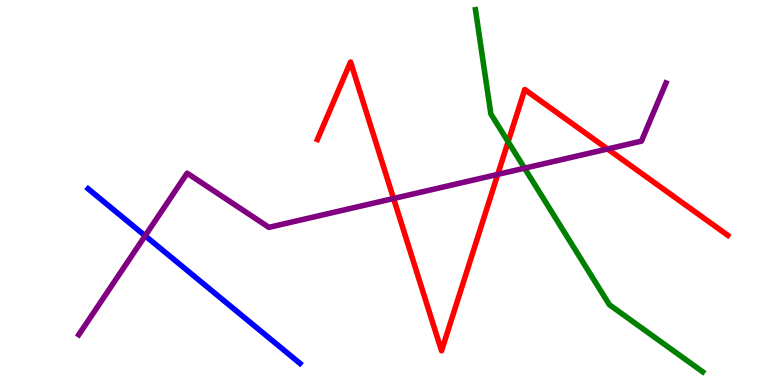[{'lines': ['blue', 'red'], 'intersections': []}, {'lines': ['green', 'red'], 'intersections': [{'x': 6.56, 'y': 6.32}]}, {'lines': ['purple', 'red'], 'intersections': [{'x': 5.08, 'y': 4.84}, {'x': 6.42, 'y': 5.47}, {'x': 7.84, 'y': 6.13}]}, {'lines': ['blue', 'green'], 'intersections': []}, {'lines': ['blue', 'purple'], 'intersections': [{'x': 1.87, 'y': 3.88}]}, {'lines': ['green', 'purple'], 'intersections': [{'x': 6.77, 'y': 5.63}]}]